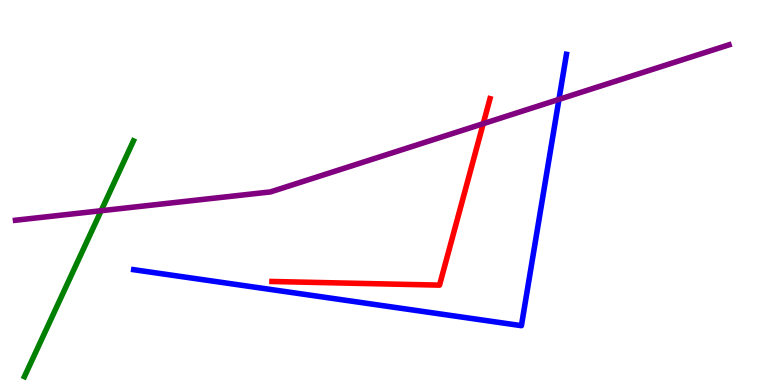[{'lines': ['blue', 'red'], 'intersections': []}, {'lines': ['green', 'red'], 'intersections': []}, {'lines': ['purple', 'red'], 'intersections': [{'x': 6.24, 'y': 6.79}]}, {'lines': ['blue', 'green'], 'intersections': []}, {'lines': ['blue', 'purple'], 'intersections': [{'x': 7.21, 'y': 7.42}]}, {'lines': ['green', 'purple'], 'intersections': [{'x': 1.31, 'y': 4.53}]}]